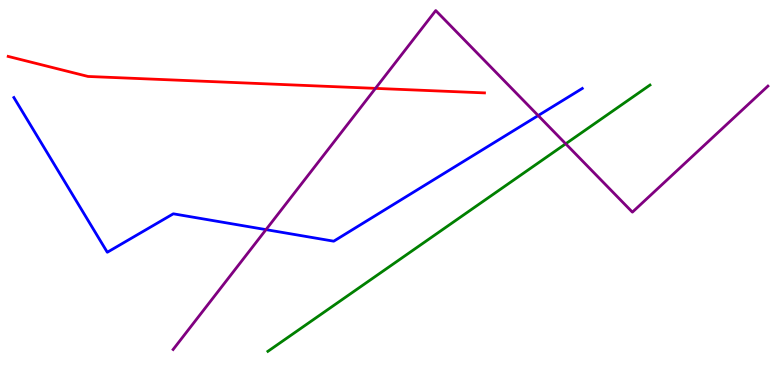[{'lines': ['blue', 'red'], 'intersections': []}, {'lines': ['green', 'red'], 'intersections': []}, {'lines': ['purple', 'red'], 'intersections': [{'x': 4.84, 'y': 7.7}]}, {'lines': ['blue', 'green'], 'intersections': []}, {'lines': ['blue', 'purple'], 'intersections': [{'x': 3.43, 'y': 4.04}, {'x': 6.94, 'y': 7.0}]}, {'lines': ['green', 'purple'], 'intersections': [{'x': 7.3, 'y': 6.27}]}]